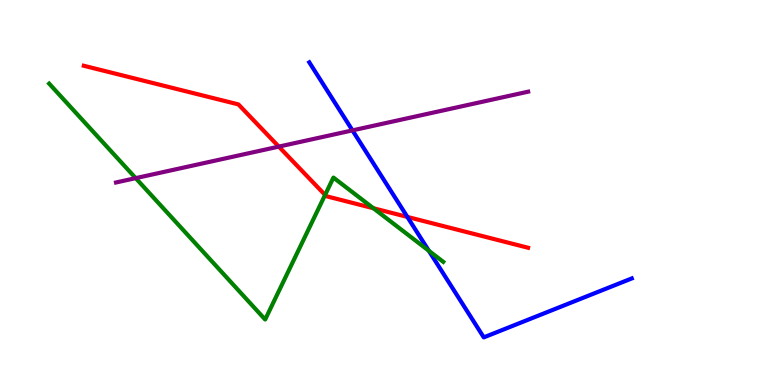[{'lines': ['blue', 'red'], 'intersections': [{'x': 5.26, 'y': 4.37}]}, {'lines': ['green', 'red'], 'intersections': [{'x': 4.19, 'y': 4.94}, {'x': 4.82, 'y': 4.59}]}, {'lines': ['purple', 'red'], 'intersections': [{'x': 3.6, 'y': 6.19}]}, {'lines': ['blue', 'green'], 'intersections': [{'x': 5.53, 'y': 3.49}]}, {'lines': ['blue', 'purple'], 'intersections': [{'x': 4.55, 'y': 6.61}]}, {'lines': ['green', 'purple'], 'intersections': [{'x': 1.75, 'y': 5.37}]}]